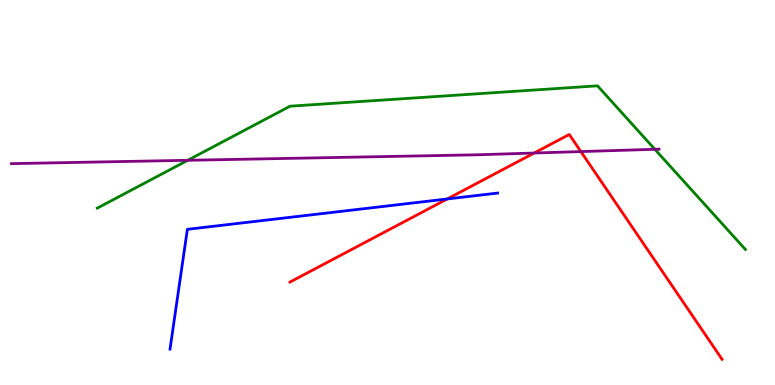[{'lines': ['blue', 'red'], 'intersections': [{'x': 5.77, 'y': 4.83}]}, {'lines': ['green', 'red'], 'intersections': []}, {'lines': ['purple', 'red'], 'intersections': [{'x': 6.89, 'y': 6.03}, {'x': 7.5, 'y': 6.06}]}, {'lines': ['blue', 'green'], 'intersections': []}, {'lines': ['blue', 'purple'], 'intersections': []}, {'lines': ['green', 'purple'], 'intersections': [{'x': 2.42, 'y': 5.84}, {'x': 8.45, 'y': 6.12}]}]